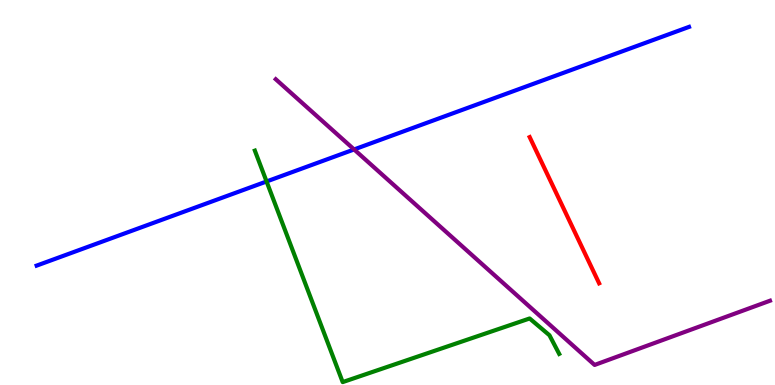[{'lines': ['blue', 'red'], 'intersections': []}, {'lines': ['green', 'red'], 'intersections': []}, {'lines': ['purple', 'red'], 'intersections': []}, {'lines': ['blue', 'green'], 'intersections': [{'x': 3.44, 'y': 5.29}]}, {'lines': ['blue', 'purple'], 'intersections': [{'x': 4.57, 'y': 6.12}]}, {'lines': ['green', 'purple'], 'intersections': []}]